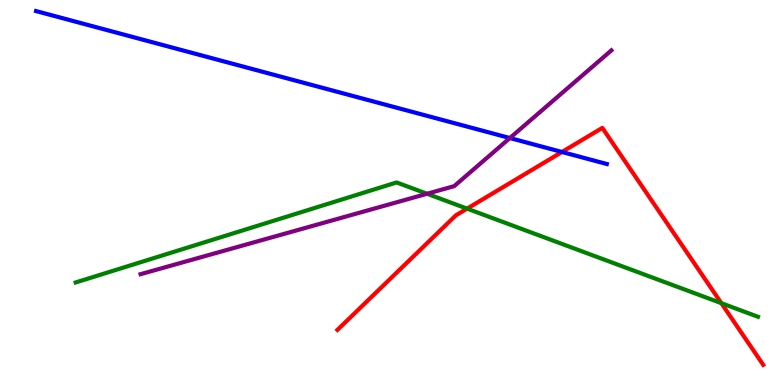[{'lines': ['blue', 'red'], 'intersections': [{'x': 7.25, 'y': 6.05}]}, {'lines': ['green', 'red'], 'intersections': [{'x': 6.03, 'y': 4.58}, {'x': 9.31, 'y': 2.13}]}, {'lines': ['purple', 'red'], 'intersections': []}, {'lines': ['blue', 'green'], 'intersections': []}, {'lines': ['blue', 'purple'], 'intersections': [{'x': 6.58, 'y': 6.41}]}, {'lines': ['green', 'purple'], 'intersections': [{'x': 5.51, 'y': 4.97}]}]